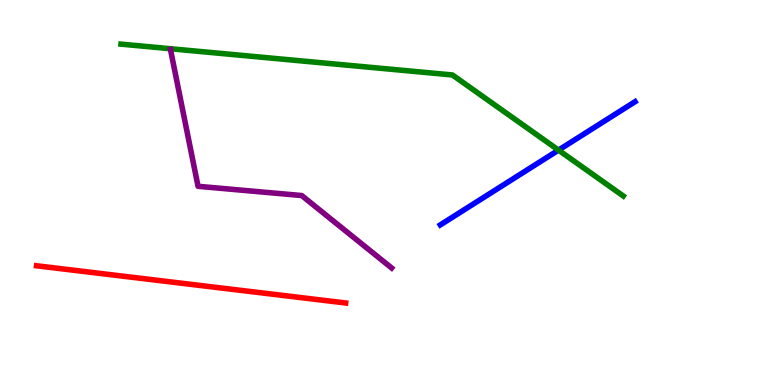[{'lines': ['blue', 'red'], 'intersections': []}, {'lines': ['green', 'red'], 'intersections': []}, {'lines': ['purple', 'red'], 'intersections': []}, {'lines': ['blue', 'green'], 'intersections': [{'x': 7.21, 'y': 6.1}]}, {'lines': ['blue', 'purple'], 'intersections': []}, {'lines': ['green', 'purple'], 'intersections': []}]